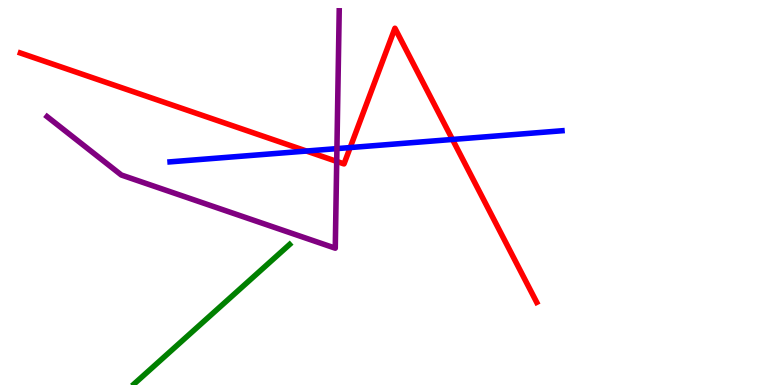[{'lines': ['blue', 'red'], 'intersections': [{'x': 3.95, 'y': 6.08}, {'x': 4.52, 'y': 6.17}, {'x': 5.84, 'y': 6.38}]}, {'lines': ['green', 'red'], 'intersections': []}, {'lines': ['purple', 'red'], 'intersections': [{'x': 4.34, 'y': 5.81}]}, {'lines': ['blue', 'green'], 'intersections': []}, {'lines': ['blue', 'purple'], 'intersections': [{'x': 4.35, 'y': 6.14}]}, {'lines': ['green', 'purple'], 'intersections': []}]